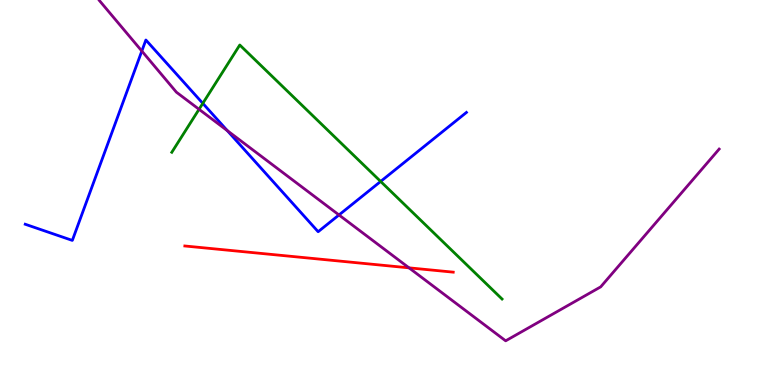[{'lines': ['blue', 'red'], 'intersections': []}, {'lines': ['green', 'red'], 'intersections': []}, {'lines': ['purple', 'red'], 'intersections': [{'x': 5.28, 'y': 3.04}]}, {'lines': ['blue', 'green'], 'intersections': [{'x': 2.62, 'y': 7.32}, {'x': 4.91, 'y': 5.29}]}, {'lines': ['blue', 'purple'], 'intersections': [{'x': 1.83, 'y': 8.67}, {'x': 2.93, 'y': 6.61}, {'x': 4.37, 'y': 4.42}]}, {'lines': ['green', 'purple'], 'intersections': [{'x': 2.57, 'y': 7.16}]}]